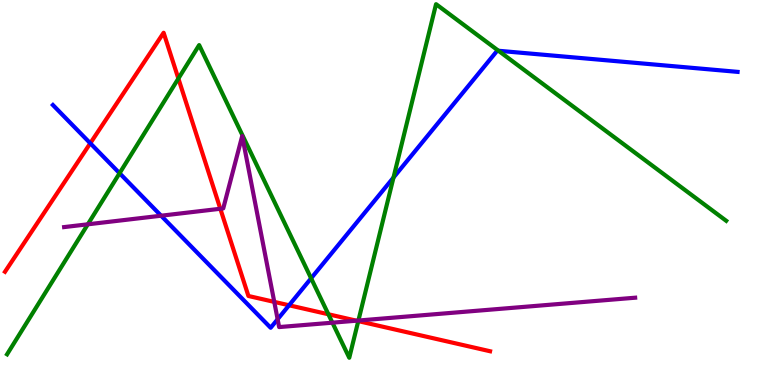[{'lines': ['blue', 'red'], 'intersections': [{'x': 1.16, 'y': 6.28}, {'x': 3.73, 'y': 2.07}]}, {'lines': ['green', 'red'], 'intersections': [{'x': 2.3, 'y': 7.96}, {'x': 4.24, 'y': 1.84}, {'x': 4.62, 'y': 1.66}]}, {'lines': ['purple', 'red'], 'intersections': [{'x': 2.84, 'y': 4.58}, {'x': 3.54, 'y': 2.16}, {'x': 4.6, 'y': 1.67}]}, {'lines': ['blue', 'green'], 'intersections': [{'x': 1.54, 'y': 5.5}, {'x': 4.01, 'y': 2.77}, {'x': 5.08, 'y': 5.39}, {'x': 6.43, 'y': 8.68}]}, {'lines': ['blue', 'purple'], 'intersections': [{'x': 2.08, 'y': 4.4}, {'x': 3.58, 'y': 1.71}]}, {'lines': ['green', 'purple'], 'intersections': [{'x': 1.13, 'y': 4.17}, {'x': 4.29, 'y': 1.62}, {'x': 4.62, 'y': 1.67}]}]